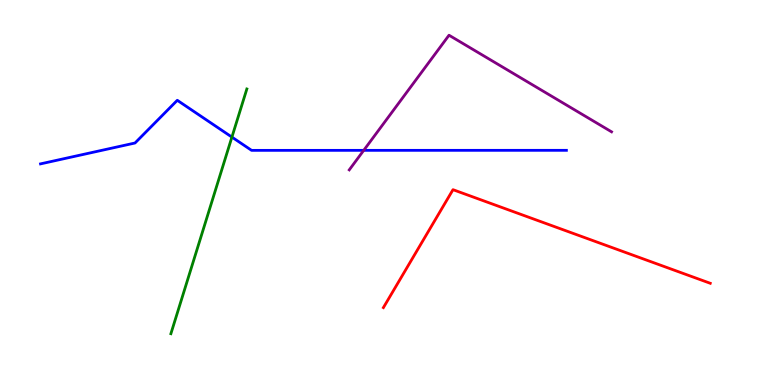[{'lines': ['blue', 'red'], 'intersections': []}, {'lines': ['green', 'red'], 'intersections': []}, {'lines': ['purple', 'red'], 'intersections': []}, {'lines': ['blue', 'green'], 'intersections': [{'x': 2.99, 'y': 6.44}]}, {'lines': ['blue', 'purple'], 'intersections': [{'x': 4.69, 'y': 6.09}]}, {'lines': ['green', 'purple'], 'intersections': []}]